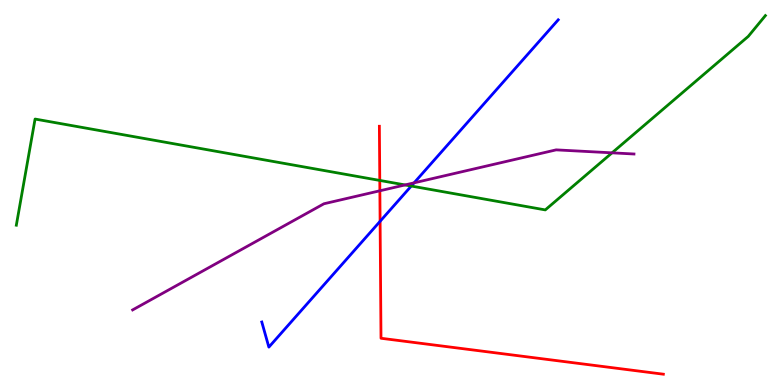[{'lines': ['blue', 'red'], 'intersections': [{'x': 4.9, 'y': 4.25}]}, {'lines': ['green', 'red'], 'intersections': [{'x': 4.9, 'y': 5.31}]}, {'lines': ['purple', 'red'], 'intersections': [{'x': 4.9, 'y': 5.04}]}, {'lines': ['blue', 'green'], 'intersections': [{'x': 5.31, 'y': 5.17}]}, {'lines': ['blue', 'purple'], 'intersections': [{'x': 5.34, 'y': 5.25}]}, {'lines': ['green', 'purple'], 'intersections': [{'x': 5.23, 'y': 5.2}, {'x': 7.9, 'y': 6.03}]}]